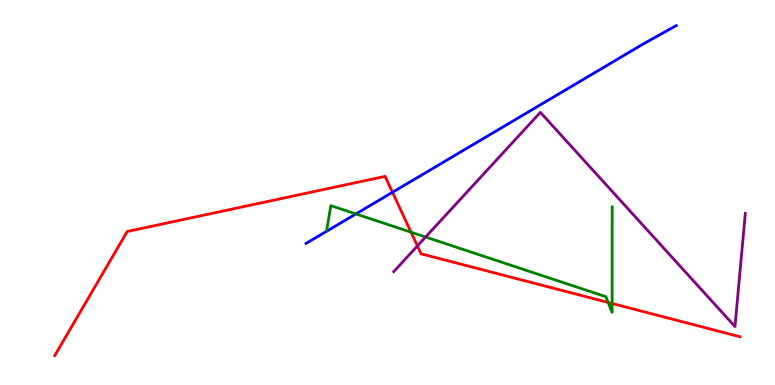[{'lines': ['blue', 'red'], 'intersections': [{'x': 5.06, 'y': 5.01}]}, {'lines': ['green', 'red'], 'intersections': [{'x': 5.3, 'y': 3.97}, {'x': 7.85, 'y': 2.14}, {'x': 7.9, 'y': 2.12}]}, {'lines': ['purple', 'red'], 'intersections': [{'x': 5.39, 'y': 3.61}]}, {'lines': ['blue', 'green'], 'intersections': [{'x': 4.59, 'y': 4.44}]}, {'lines': ['blue', 'purple'], 'intersections': []}, {'lines': ['green', 'purple'], 'intersections': [{'x': 5.49, 'y': 3.84}]}]